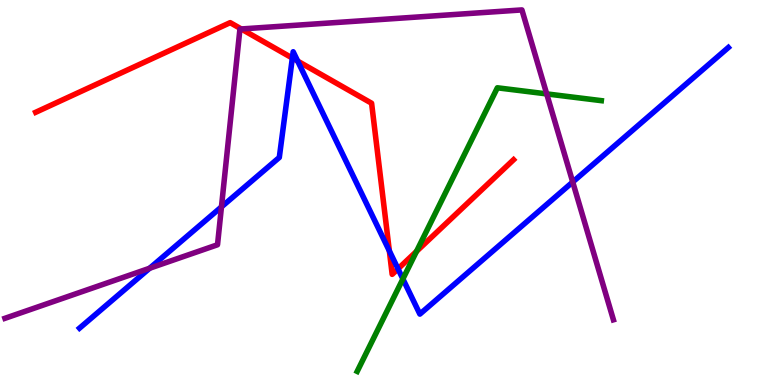[{'lines': ['blue', 'red'], 'intersections': [{'x': 3.77, 'y': 8.49}, {'x': 3.84, 'y': 8.41}, {'x': 5.02, 'y': 3.48}, {'x': 5.14, 'y': 3.02}]}, {'lines': ['green', 'red'], 'intersections': [{'x': 5.37, 'y': 3.47}]}, {'lines': ['purple', 'red'], 'intersections': [{'x': 3.11, 'y': 9.25}]}, {'lines': ['blue', 'green'], 'intersections': [{'x': 5.2, 'y': 2.75}]}, {'lines': ['blue', 'purple'], 'intersections': [{'x': 1.93, 'y': 3.03}, {'x': 2.86, 'y': 4.63}, {'x': 7.39, 'y': 5.27}]}, {'lines': ['green', 'purple'], 'intersections': [{'x': 7.05, 'y': 7.56}]}]